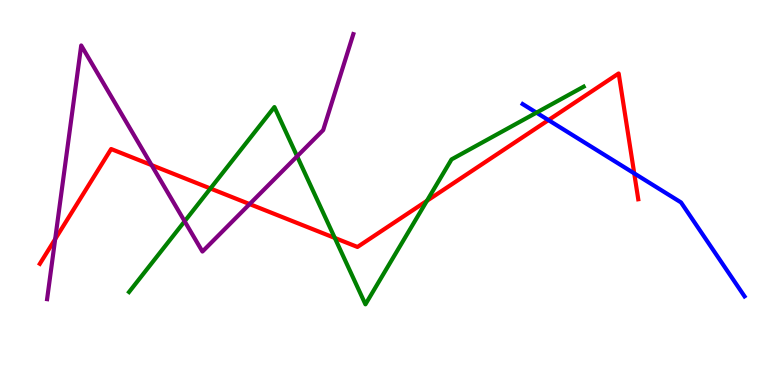[{'lines': ['blue', 'red'], 'intersections': [{'x': 7.08, 'y': 6.88}, {'x': 8.18, 'y': 5.5}]}, {'lines': ['green', 'red'], 'intersections': [{'x': 2.72, 'y': 5.1}, {'x': 4.32, 'y': 3.82}, {'x': 5.51, 'y': 4.78}]}, {'lines': ['purple', 'red'], 'intersections': [{'x': 0.712, 'y': 3.79}, {'x': 1.96, 'y': 5.71}, {'x': 3.22, 'y': 4.7}]}, {'lines': ['blue', 'green'], 'intersections': [{'x': 6.92, 'y': 7.07}]}, {'lines': ['blue', 'purple'], 'intersections': []}, {'lines': ['green', 'purple'], 'intersections': [{'x': 2.38, 'y': 4.25}, {'x': 3.83, 'y': 5.94}]}]